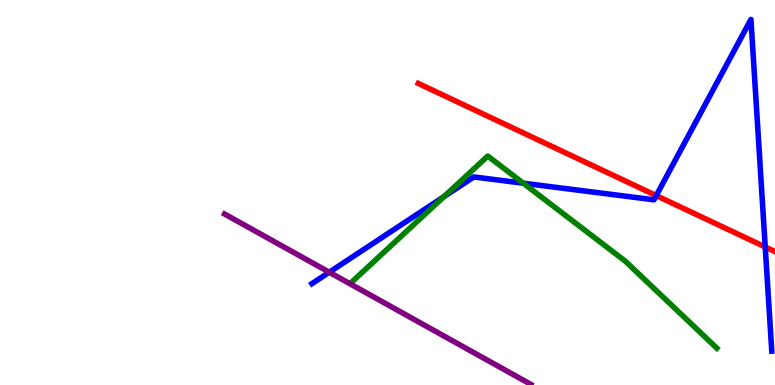[{'lines': ['blue', 'red'], 'intersections': [{'x': 8.47, 'y': 4.92}, {'x': 9.87, 'y': 3.58}]}, {'lines': ['green', 'red'], 'intersections': []}, {'lines': ['purple', 'red'], 'intersections': []}, {'lines': ['blue', 'green'], 'intersections': [{'x': 5.73, 'y': 4.89}, {'x': 6.75, 'y': 5.24}]}, {'lines': ['blue', 'purple'], 'intersections': [{'x': 4.25, 'y': 2.93}]}, {'lines': ['green', 'purple'], 'intersections': []}]